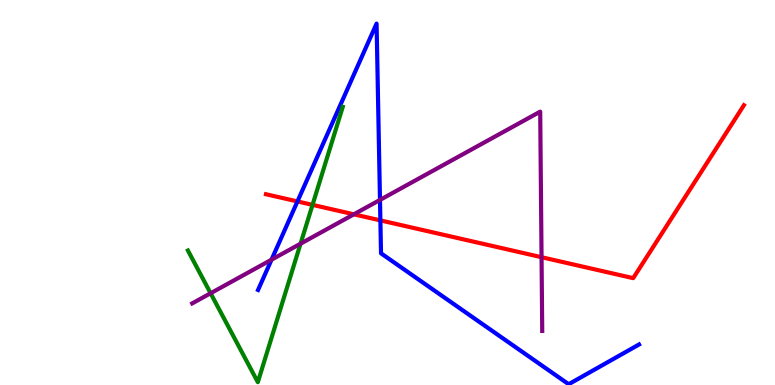[{'lines': ['blue', 'red'], 'intersections': [{'x': 3.84, 'y': 4.77}, {'x': 4.91, 'y': 4.28}]}, {'lines': ['green', 'red'], 'intersections': [{'x': 4.03, 'y': 4.68}]}, {'lines': ['purple', 'red'], 'intersections': [{'x': 4.57, 'y': 4.43}, {'x': 6.99, 'y': 3.32}]}, {'lines': ['blue', 'green'], 'intersections': []}, {'lines': ['blue', 'purple'], 'intersections': [{'x': 3.5, 'y': 3.25}, {'x': 4.9, 'y': 4.81}]}, {'lines': ['green', 'purple'], 'intersections': [{'x': 2.72, 'y': 2.38}, {'x': 3.88, 'y': 3.67}]}]